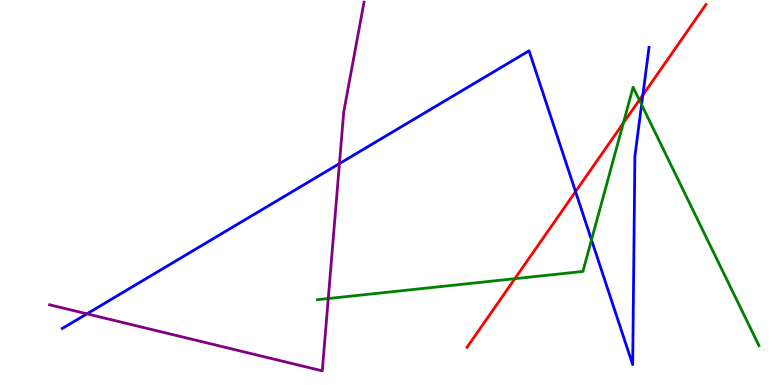[{'lines': ['blue', 'red'], 'intersections': [{'x': 7.43, 'y': 5.02}, {'x': 8.29, 'y': 7.53}]}, {'lines': ['green', 'red'], 'intersections': [{'x': 6.64, 'y': 2.76}, {'x': 8.04, 'y': 6.81}, {'x': 8.25, 'y': 7.4}]}, {'lines': ['purple', 'red'], 'intersections': []}, {'lines': ['blue', 'green'], 'intersections': [{'x': 7.63, 'y': 3.77}, {'x': 8.28, 'y': 7.28}]}, {'lines': ['blue', 'purple'], 'intersections': [{'x': 1.12, 'y': 1.85}, {'x': 4.38, 'y': 5.75}]}, {'lines': ['green', 'purple'], 'intersections': [{'x': 4.24, 'y': 2.25}]}]